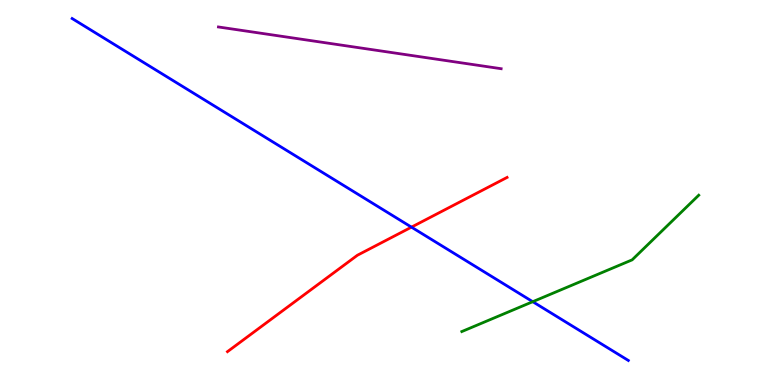[{'lines': ['blue', 'red'], 'intersections': [{'x': 5.31, 'y': 4.1}]}, {'lines': ['green', 'red'], 'intersections': []}, {'lines': ['purple', 'red'], 'intersections': []}, {'lines': ['blue', 'green'], 'intersections': [{'x': 6.87, 'y': 2.16}]}, {'lines': ['blue', 'purple'], 'intersections': []}, {'lines': ['green', 'purple'], 'intersections': []}]